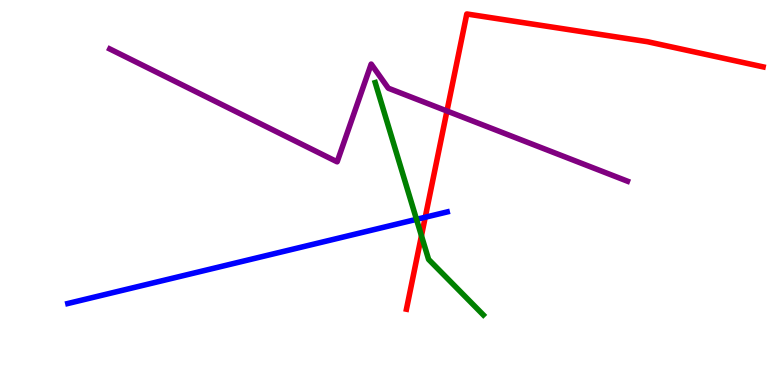[{'lines': ['blue', 'red'], 'intersections': [{'x': 5.49, 'y': 4.36}]}, {'lines': ['green', 'red'], 'intersections': [{'x': 5.44, 'y': 3.88}]}, {'lines': ['purple', 'red'], 'intersections': [{'x': 5.77, 'y': 7.12}]}, {'lines': ['blue', 'green'], 'intersections': [{'x': 5.37, 'y': 4.3}]}, {'lines': ['blue', 'purple'], 'intersections': []}, {'lines': ['green', 'purple'], 'intersections': []}]